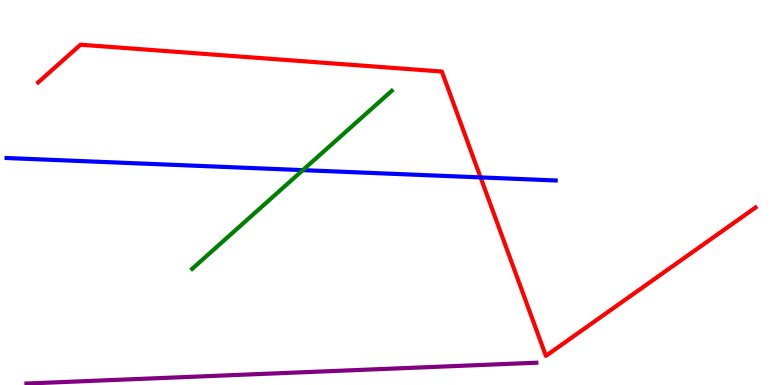[{'lines': ['blue', 'red'], 'intersections': [{'x': 6.2, 'y': 5.39}]}, {'lines': ['green', 'red'], 'intersections': []}, {'lines': ['purple', 'red'], 'intersections': []}, {'lines': ['blue', 'green'], 'intersections': [{'x': 3.91, 'y': 5.58}]}, {'lines': ['blue', 'purple'], 'intersections': []}, {'lines': ['green', 'purple'], 'intersections': []}]